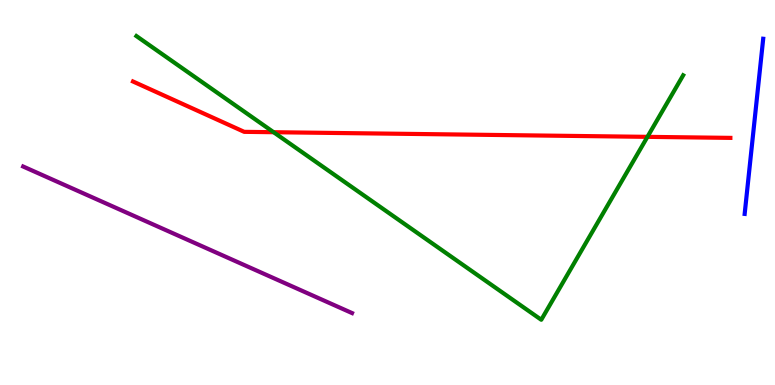[{'lines': ['blue', 'red'], 'intersections': []}, {'lines': ['green', 'red'], 'intersections': [{'x': 3.53, 'y': 6.57}, {'x': 8.35, 'y': 6.45}]}, {'lines': ['purple', 'red'], 'intersections': []}, {'lines': ['blue', 'green'], 'intersections': []}, {'lines': ['blue', 'purple'], 'intersections': []}, {'lines': ['green', 'purple'], 'intersections': []}]